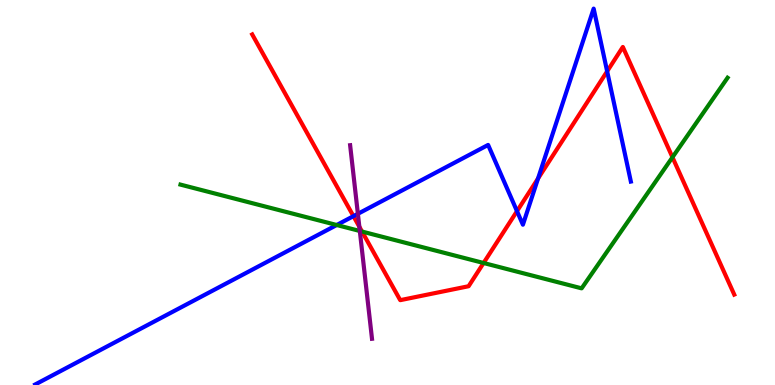[{'lines': ['blue', 'red'], 'intersections': [{'x': 4.56, 'y': 4.39}, {'x': 6.67, 'y': 4.52}, {'x': 6.94, 'y': 5.36}, {'x': 7.83, 'y': 8.15}]}, {'lines': ['green', 'red'], 'intersections': [{'x': 4.67, 'y': 3.99}, {'x': 6.24, 'y': 3.17}, {'x': 8.68, 'y': 5.92}]}, {'lines': ['purple', 'red'], 'intersections': [{'x': 4.64, 'y': 4.11}]}, {'lines': ['blue', 'green'], 'intersections': [{'x': 4.34, 'y': 4.16}]}, {'lines': ['blue', 'purple'], 'intersections': [{'x': 4.62, 'y': 4.45}]}, {'lines': ['green', 'purple'], 'intersections': [{'x': 4.64, 'y': 4.0}]}]